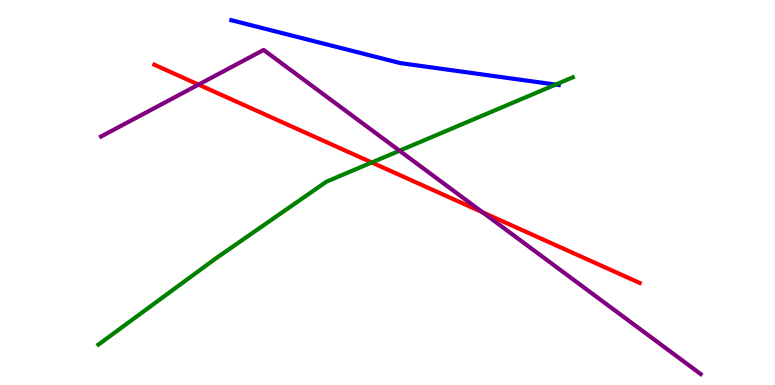[{'lines': ['blue', 'red'], 'intersections': []}, {'lines': ['green', 'red'], 'intersections': [{'x': 4.8, 'y': 5.78}]}, {'lines': ['purple', 'red'], 'intersections': [{'x': 2.56, 'y': 7.8}, {'x': 6.23, 'y': 4.49}]}, {'lines': ['blue', 'green'], 'intersections': [{'x': 7.17, 'y': 7.8}]}, {'lines': ['blue', 'purple'], 'intersections': []}, {'lines': ['green', 'purple'], 'intersections': [{'x': 5.16, 'y': 6.09}]}]